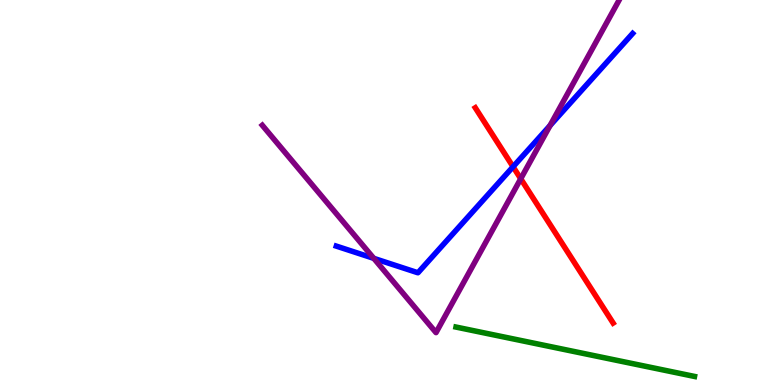[{'lines': ['blue', 'red'], 'intersections': [{'x': 6.62, 'y': 5.67}]}, {'lines': ['green', 'red'], 'intersections': []}, {'lines': ['purple', 'red'], 'intersections': [{'x': 6.72, 'y': 5.36}]}, {'lines': ['blue', 'green'], 'intersections': []}, {'lines': ['blue', 'purple'], 'intersections': [{'x': 4.82, 'y': 3.29}, {'x': 7.1, 'y': 6.74}]}, {'lines': ['green', 'purple'], 'intersections': []}]